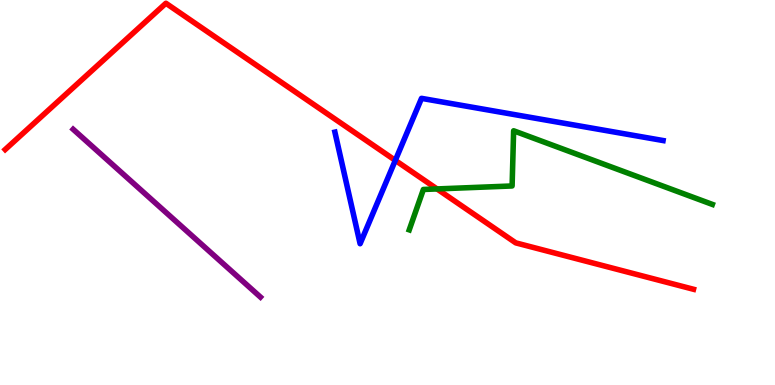[{'lines': ['blue', 'red'], 'intersections': [{'x': 5.1, 'y': 5.83}]}, {'lines': ['green', 'red'], 'intersections': [{'x': 5.64, 'y': 5.09}]}, {'lines': ['purple', 'red'], 'intersections': []}, {'lines': ['blue', 'green'], 'intersections': []}, {'lines': ['blue', 'purple'], 'intersections': []}, {'lines': ['green', 'purple'], 'intersections': []}]